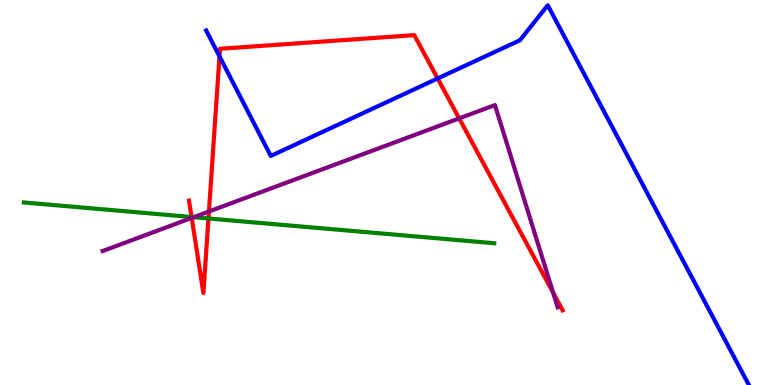[{'lines': ['blue', 'red'], 'intersections': [{'x': 2.83, 'y': 8.54}, {'x': 5.65, 'y': 7.96}]}, {'lines': ['green', 'red'], 'intersections': [{'x': 2.47, 'y': 4.36}, {'x': 2.69, 'y': 4.33}]}, {'lines': ['purple', 'red'], 'intersections': [{'x': 2.47, 'y': 4.34}, {'x': 2.7, 'y': 4.51}, {'x': 5.92, 'y': 6.93}, {'x': 7.14, 'y': 2.4}]}, {'lines': ['blue', 'green'], 'intersections': []}, {'lines': ['blue', 'purple'], 'intersections': []}, {'lines': ['green', 'purple'], 'intersections': [{'x': 2.5, 'y': 4.36}]}]